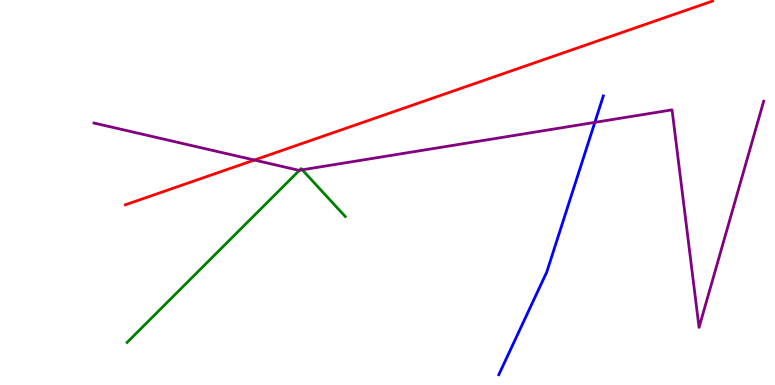[{'lines': ['blue', 'red'], 'intersections': []}, {'lines': ['green', 'red'], 'intersections': []}, {'lines': ['purple', 'red'], 'intersections': [{'x': 3.28, 'y': 5.84}]}, {'lines': ['blue', 'green'], 'intersections': []}, {'lines': ['blue', 'purple'], 'intersections': [{'x': 7.68, 'y': 6.82}]}, {'lines': ['green', 'purple'], 'intersections': [{'x': 3.86, 'y': 5.58}, {'x': 3.9, 'y': 5.59}]}]